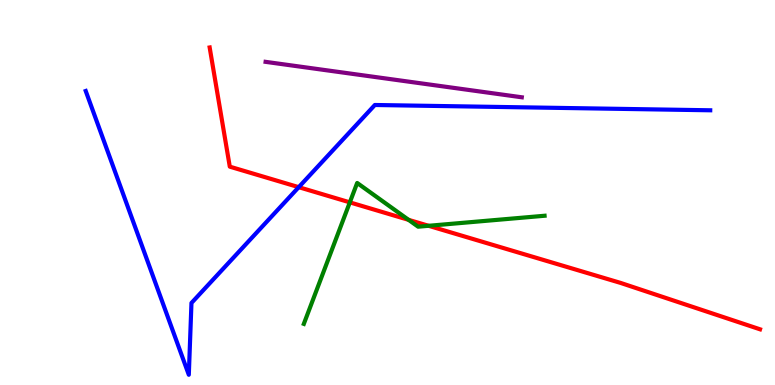[{'lines': ['blue', 'red'], 'intersections': [{'x': 3.85, 'y': 5.14}]}, {'lines': ['green', 'red'], 'intersections': [{'x': 4.51, 'y': 4.74}, {'x': 5.27, 'y': 4.29}, {'x': 5.53, 'y': 4.14}]}, {'lines': ['purple', 'red'], 'intersections': []}, {'lines': ['blue', 'green'], 'intersections': []}, {'lines': ['blue', 'purple'], 'intersections': []}, {'lines': ['green', 'purple'], 'intersections': []}]